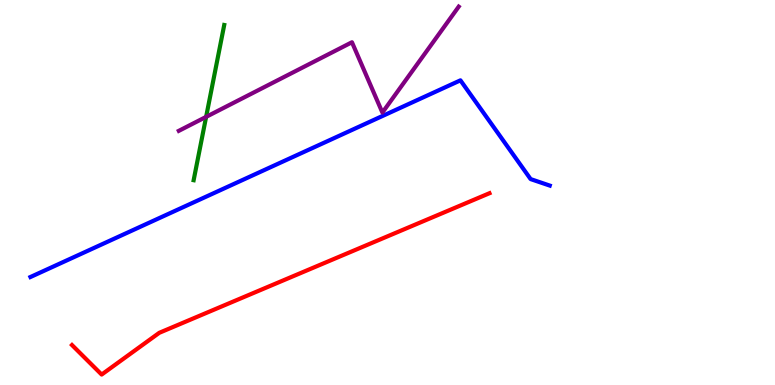[{'lines': ['blue', 'red'], 'intersections': []}, {'lines': ['green', 'red'], 'intersections': []}, {'lines': ['purple', 'red'], 'intersections': []}, {'lines': ['blue', 'green'], 'intersections': []}, {'lines': ['blue', 'purple'], 'intersections': []}, {'lines': ['green', 'purple'], 'intersections': [{'x': 2.66, 'y': 6.96}]}]